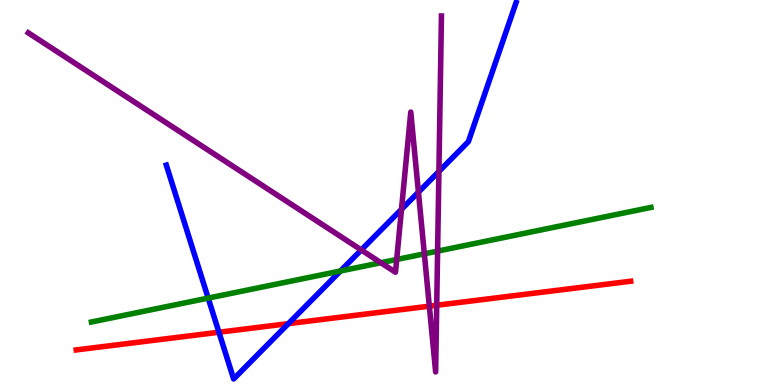[{'lines': ['blue', 'red'], 'intersections': [{'x': 2.82, 'y': 1.37}, {'x': 3.72, 'y': 1.59}]}, {'lines': ['green', 'red'], 'intersections': []}, {'lines': ['purple', 'red'], 'intersections': [{'x': 5.54, 'y': 2.05}, {'x': 5.64, 'y': 2.07}]}, {'lines': ['blue', 'green'], 'intersections': [{'x': 2.69, 'y': 2.26}, {'x': 4.39, 'y': 2.96}]}, {'lines': ['blue', 'purple'], 'intersections': [{'x': 4.66, 'y': 3.51}, {'x': 5.18, 'y': 4.56}, {'x': 5.4, 'y': 5.01}, {'x': 5.66, 'y': 5.55}]}, {'lines': ['green', 'purple'], 'intersections': [{'x': 4.91, 'y': 3.18}, {'x': 5.12, 'y': 3.26}, {'x': 5.48, 'y': 3.41}, {'x': 5.65, 'y': 3.48}]}]